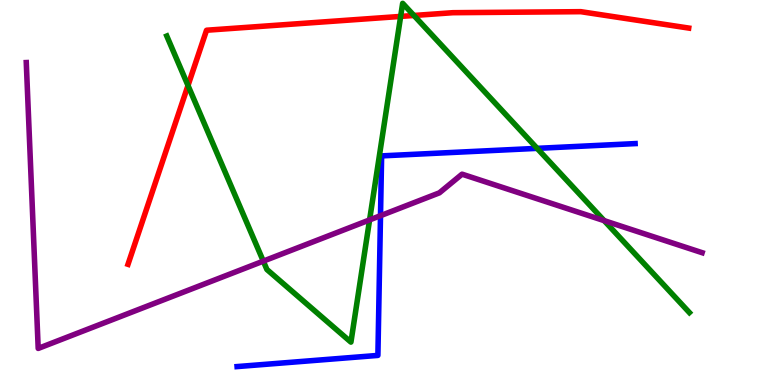[{'lines': ['blue', 'red'], 'intersections': []}, {'lines': ['green', 'red'], 'intersections': [{'x': 2.43, 'y': 7.78}, {'x': 5.17, 'y': 9.57}, {'x': 5.34, 'y': 9.6}]}, {'lines': ['purple', 'red'], 'intersections': []}, {'lines': ['blue', 'green'], 'intersections': [{'x': 6.93, 'y': 6.15}]}, {'lines': ['blue', 'purple'], 'intersections': [{'x': 4.91, 'y': 4.4}]}, {'lines': ['green', 'purple'], 'intersections': [{'x': 3.4, 'y': 3.22}, {'x': 4.77, 'y': 4.29}, {'x': 7.8, 'y': 4.27}]}]